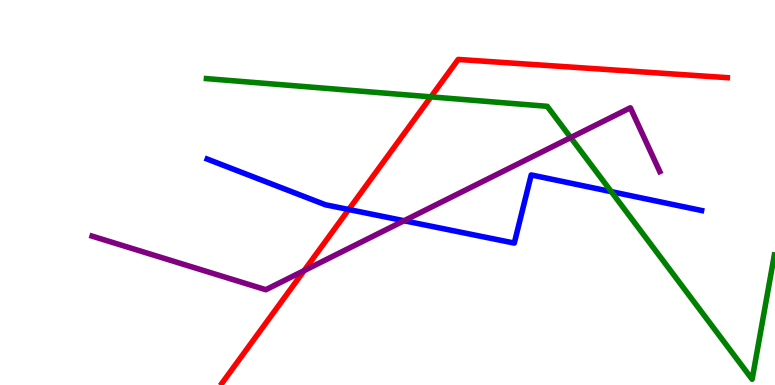[{'lines': ['blue', 'red'], 'intersections': [{'x': 4.5, 'y': 4.56}]}, {'lines': ['green', 'red'], 'intersections': [{'x': 5.56, 'y': 7.48}]}, {'lines': ['purple', 'red'], 'intersections': [{'x': 3.92, 'y': 2.97}]}, {'lines': ['blue', 'green'], 'intersections': [{'x': 7.89, 'y': 5.02}]}, {'lines': ['blue', 'purple'], 'intersections': [{'x': 5.21, 'y': 4.27}]}, {'lines': ['green', 'purple'], 'intersections': [{'x': 7.36, 'y': 6.43}]}]